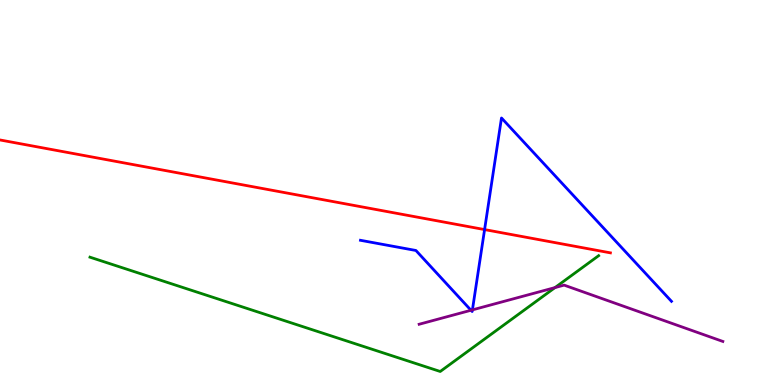[{'lines': ['blue', 'red'], 'intersections': [{'x': 6.25, 'y': 4.04}]}, {'lines': ['green', 'red'], 'intersections': []}, {'lines': ['purple', 'red'], 'intersections': []}, {'lines': ['blue', 'green'], 'intersections': []}, {'lines': ['blue', 'purple'], 'intersections': [{'x': 6.08, 'y': 1.94}, {'x': 6.1, 'y': 1.95}]}, {'lines': ['green', 'purple'], 'intersections': [{'x': 7.16, 'y': 2.53}]}]